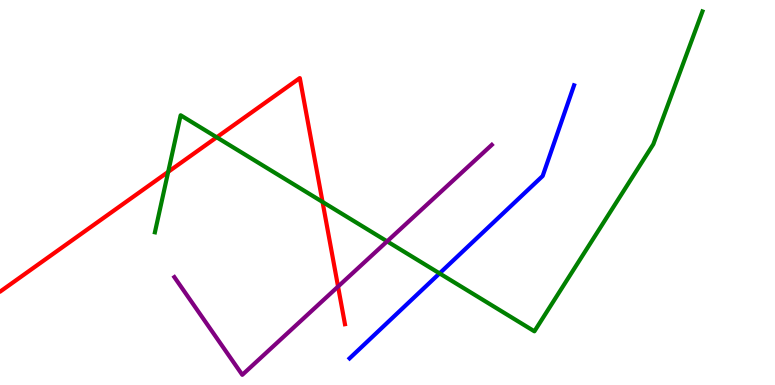[{'lines': ['blue', 'red'], 'intersections': []}, {'lines': ['green', 'red'], 'intersections': [{'x': 2.17, 'y': 5.54}, {'x': 2.8, 'y': 6.43}, {'x': 4.16, 'y': 4.76}]}, {'lines': ['purple', 'red'], 'intersections': [{'x': 4.36, 'y': 2.56}]}, {'lines': ['blue', 'green'], 'intersections': [{'x': 5.67, 'y': 2.9}]}, {'lines': ['blue', 'purple'], 'intersections': []}, {'lines': ['green', 'purple'], 'intersections': [{'x': 4.99, 'y': 3.73}]}]